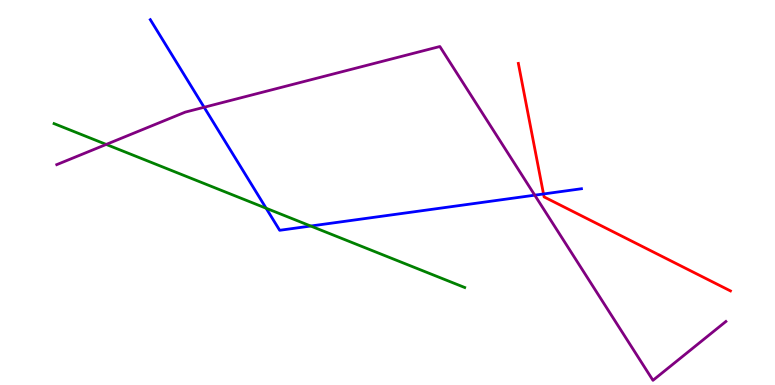[{'lines': ['blue', 'red'], 'intersections': [{'x': 7.01, 'y': 4.96}]}, {'lines': ['green', 'red'], 'intersections': []}, {'lines': ['purple', 'red'], 'intersections': []}, {'lines': ['blue', 'green'], 'intersections': [{'x': 3.43, 'y': 4.59}, {'x': 4.01, 'y': 4.13}]}, {'lines': ['blue', 'purple'], 'intersections': [{'x': 2.63, 'y': 7.21}, {'x': 6.9, 'y': 4.93}]}, {'lines': ['green', 'purple'], 'intersections': [{'x': 1.37, 'y': 6.25}]}]